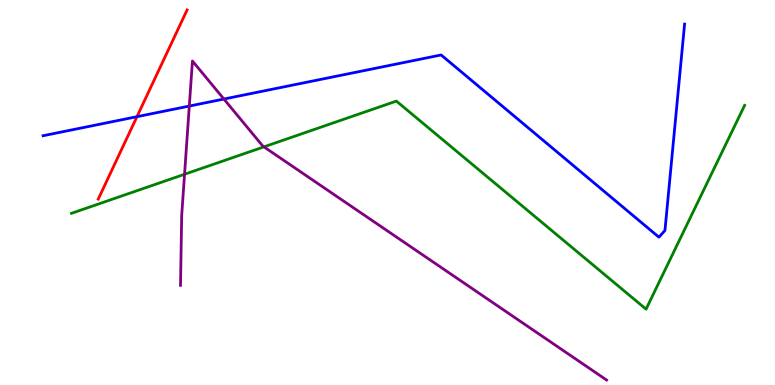[{'lines': ['blue', 'red'], 'intersections': [{'x': 1.77, 'y': 6.97}]}, {'lines': ['green', 'red'], 'intersections': []}, {'lines': ['purple', 'red'], 'intersections': []}, {'lines': ['blue', 'green'], 'intersections': []}, {'lines': ['blue', 'purple'], 'intersections': [{'x': 2.44, 'y': 7.25}, {'x': 2.89, 'y': 7.43}]}, {'lines': ['green', 'purple'], 'intersections': [{'x': 2.38, 'y': 5.47}, {'x': 3.41, 'y': 6.19}]}]